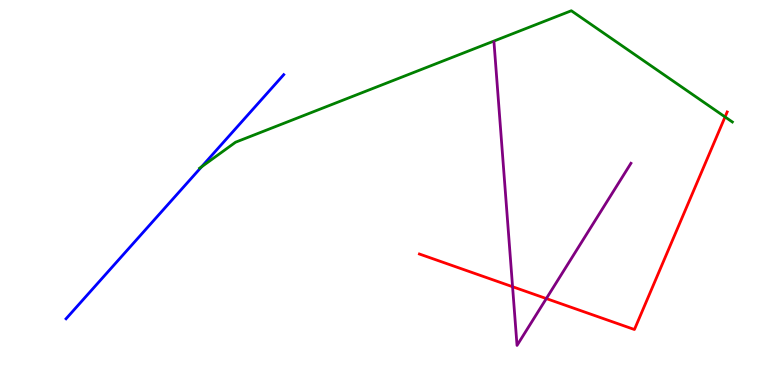[{'lines': ['blue', 'red'], 'intersections': []}, {'lines': ['green', 'red'], 'intersections': [{'x': 9.36, 'y': 6.96}]}, {'lines': ['purple', 'red'], 'intersections': [{'x': 6.61, 'y': 2.55}, {'x': 7.05, 'y': 2.24}]}, {'lines': ['blue', 'green'], 'intersections': [{'x': 2.6, 'y': 5.67}]}, {'lines': ['blue', 'purple'], 'intersections': []}, {'lines': ['green', 'purple'], 'intersections': []}]